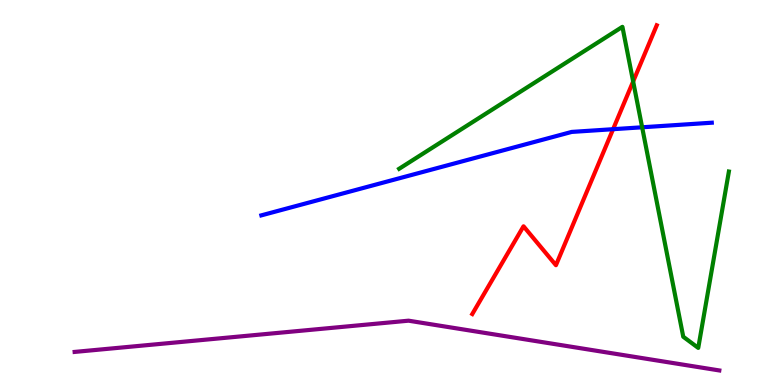[{'lines': ['blue', 'red'], 'intersections': [{'x': 7.91, 'y': 6.64}]}, {'lines': ['green', 'red'], 'intersections': [{'x': 8.17, 'y': 7.88}]}, {'lines': ['purple', 'red'], 'intersections': []}, {'lines': ['blue', 'green'], 'intersections': [{'x': 8.29, 'y': 6.69}]}, {'lines': ['blue', 'purple'], 'intersections': []}, {'lines': ['green', 'purple'], 'intersections': []}]